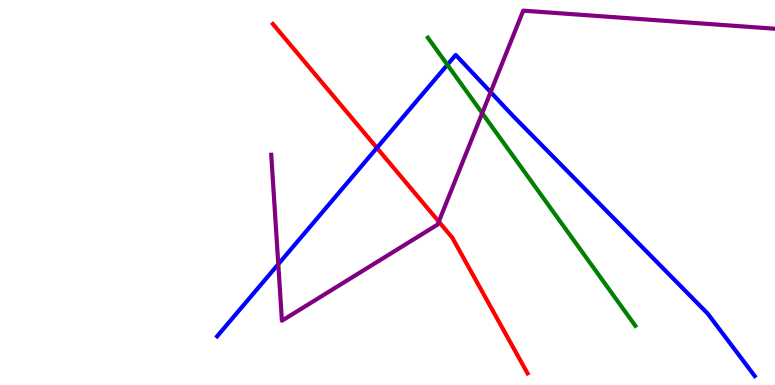[{'lines': ['blue', 'red'], 'intersections': [{'x': 4.86, 'y': 6.16}]}, {'lines': ['green', 'red'], 'intersections': []}, {'lines': ['purple', 'red'], 'intersections': [{'x': 5.66, 'y': 4.24}]}, {'lines': ['blue', 'green'], 'intersections': [{'x': 5.77, 'y': 8.32}]}, {'lines': ['blue', 'purple'], 'intersections': [{'x': 3.59, 'y': 3.14}, {'x': 6.33, 'y': 7.61}]}, {'lines': ['green', 'purple'], 'intersections': [{'x': 6.22, 'y': 7.06}]}]